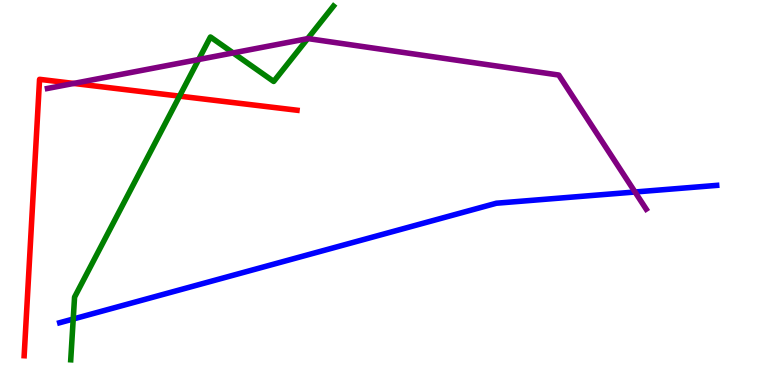[{'lines': ['blue', 'red'], 'intersections': []}, {'lines': ['green', 'red'], 'intersections': [{'x': 2.32, 'y': 7.5}]}, {'lines': ['purple', 'red'], 'intersections': [{'x': 0.951, 'y': 7.83}]}, {'lines': ['blue', 'green'], 'intersections': [{'x': 0.945, 'y': 1.71}]}, {'lines': ['blue', 'purple'], 'intersections': [{'x': 8.19, 'y': 5.01}]}, {'lines': ['green', 'purple'], 'intersections': [{'x': 2.56, 'y': 8.45}, {'x': 3.01, 'y': 8.63}, {'x': 3.97, 'y': 9.0}]}]